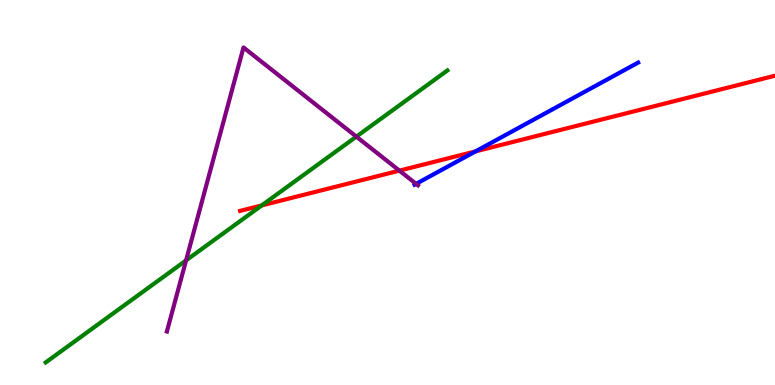[{'lines': ['blue', 'red'], 'intersections': [{'x': 6.14, 'y': 6.07}]}, {'lines': ['green', 'red'], 'intersections': [{'x': 3.38, 'y': 4.66}]}, {'lines': ['purple', 'red'], 'intersections': [{'x': 5.15, 'y': 5.57}]}, {'lines': ['blue', 'green'], 'intersections': []}, {'lines': ['blue', 'purple'], 'intersections': [{'x': 5.37, 'y': 5.22}]}, {'lines': ['green', 'purple'], 'intersections': [{'x': 2.4, 'y': 3.24}, {'x': 4.6, 'y': 6.45}]}]